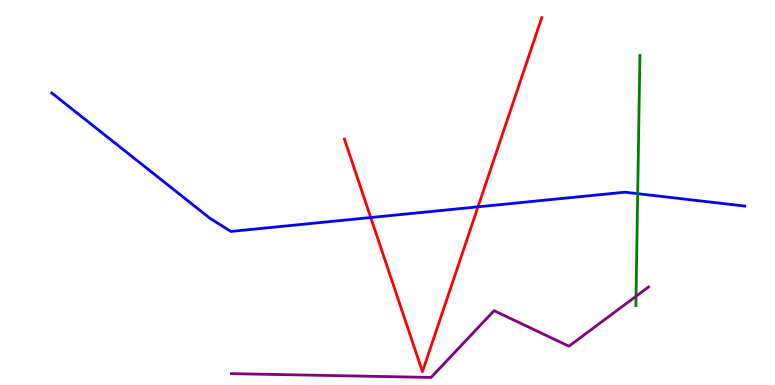[{'lines': ['blue', 'red'], 'intersections': [{'x': 4.78, 'y': 4.35}, {'x': 6.17, 'y': 4.63}]}, {'lines': ['green', 'red'], 'intersections': []}, {'lines': ['purple', 'red'], 'intersections': []}, {'lines': ['blue', 'green'], 'intersections': [{'x': 8.23, 'y': 4.97}]}, {'lines': ['blue', 'purple'], 'intersections': []}, {'lines': ['green', 'purple'], 'intersections': [{'x': 8.21, 'y': 2.3}]}]